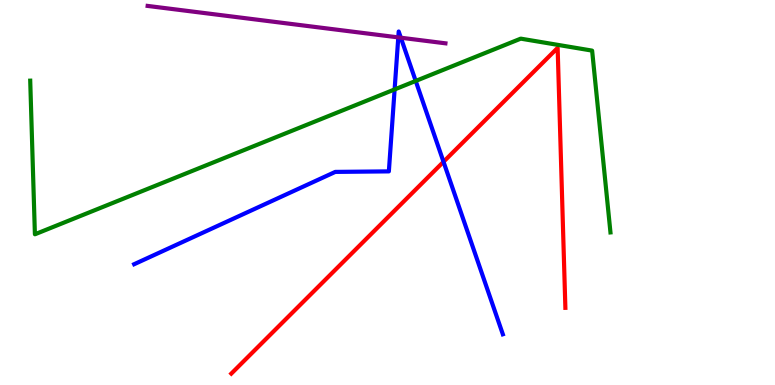[{'lines': ['blue', 'red'], 'intersections': [{'x': 5.72, 'y': 5.8}]}, {'lines': ['green', 'red'], 'intersections': []}, {'lines': ['purple', 'red'], 'intersections': []}, {'lines': ['blue', 'green'], 'intersections': [{'x': 5.09, 'y': 7.68}, {'x': 5.36, 'y': 7.9}]}, {'lines': ['blue', 'purple'], 'intersections': [{'x': 5.14, 'y': 9.03}, {'x': 5.17, 'y': 9.02}]}, {'lines': ['green', 'purple'], 'intersections': []}]